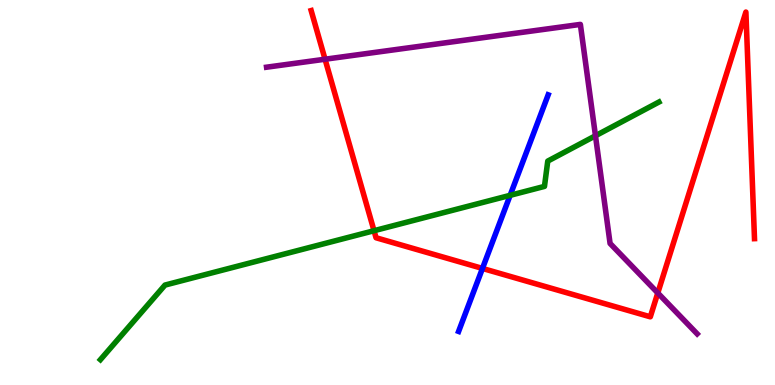[{'lines': ['blue', 'red'], 'intersections': [{'x': 6.23, 'y': 3.03}]}, {'lines': ['green', 'red'], 'intersections': [{'x': 4.83, 'y': 4.01}]}, {'lines': ['purple', 'red'], 'intersections': [{'x': 4.19, 'y': 8.46}, {'x': 8.49, 'y': 2.39}]}, {'lines': ['blue', 'green'], 'intersections': [{'x': 6.58, 'y': 4.93}]}, {'lines': ['blue', 'purple'], 'intersections': []}, {'lines': ['green', 'purple'], 'intersections': [{'x': 7.68, 'y': 6.47}]}]